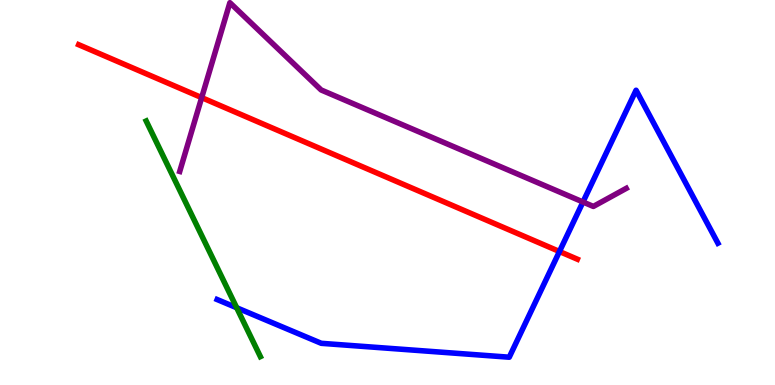[{'lines': ['blue', 'red'], 'intersections': [{'x': 7.22, 'y': 3.47}]}, {'lines': ['green', 'red'], 'intersections': []}, {'lines': ['purple', 'red'], 'intersections': [{'x': 2.6, 'y': 7.46}]}, {'lines': ['blue', 'green'], 'intersections': [{'x': 3.05, 'y': 2.01}]}, {'lines': ['blue', 'purple'], 'intersections': [{'x': 7.52, 'y': 4.75}]}, {'lines': ['green', 'purple'], 'intersections': []}]